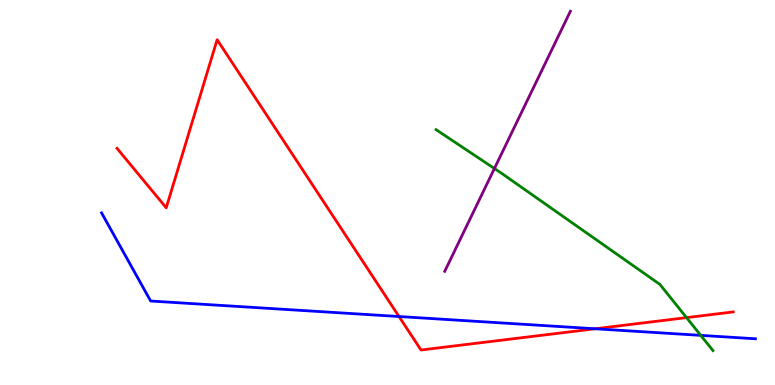[{'lines': ['blue', 'red'], 'intersections': [{'x': 5.15, 'y': 1.78}, {'x': 7.68, 'y': 1.46}]}, {'lines': ['green', 'red'], 'intersections': [{'x': 8.86, 'y': 1.75}]}, {'lines': ['purple', 'red'], 'intersections': []}, {'lines': ['blue', 'green'], 'intersections': [{'x': 9.04, 'y': 1.29}]}, {'lines': ['blue', 'purple'], 'intersections': []}, {'lines': ['green', 'purple'], 'intersections': [{'x': 6.38, 'y': 5.62}]}]